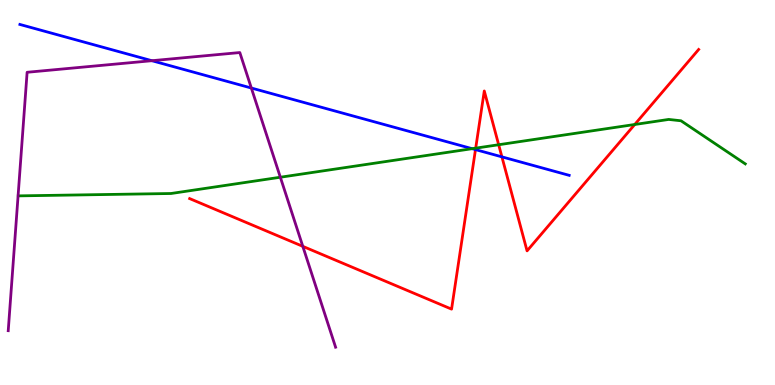[{'lines': ['blue', 'red'], 'intersections': [{'x': 6.14, 'y': 6.11}, {'x': 6.48, 'y': 5.93}]}, {'lines': ['green', 'red'], 'intersections': [{'x': 6.14, 'y': 6.15}, {'x': 6.43, 'y': 6.24}, {'x': 8.19, 'y': 6.77}]}, {'lines': ['purple', 'red'], 'intersections': [{'x': 3.91, 'y': 3.6}]}, {'lines': ['blue', 'green'], 'intersections': [{'x': 6.09, 'y': 6.14}]}, {'lines': ['blue', 'purple'], 'intersections': [{'x': 1.96, 'y': 8.42}, {'x': 3.24, 'y': 7.71}]}, {'lines': ['green', 'purple'], 'intersections': [{'x': 3.62, 'y': 5.4}]}]